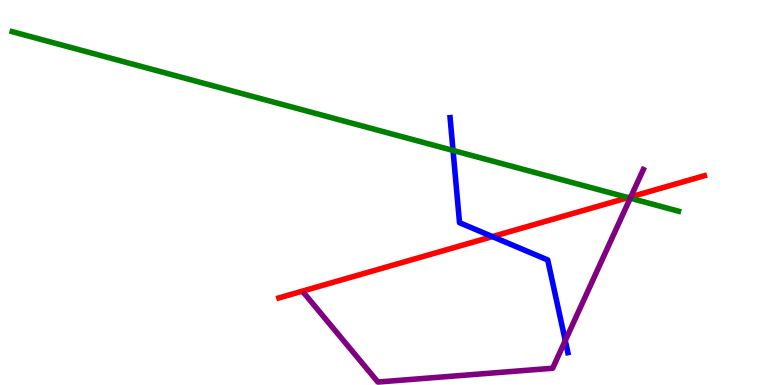[{'lines': ['blue', 'red'], 'intersections': [{'x': 6.35, 'y': 3.85}]}, {'lines': ['green', 'red'], 'intersections': [{'x': 8.11, 'y': 4.87}]}, {'lines': ['purple', 'red'], 'intersections': [{'x': 8.14, 'y': 4.89}]}, {'lines': ['blue', 'green'], 'intersections': [{'x': 5.85, 'y': 6.09}]}, {'lines': ['blue', 'purple'], 'intersections': [{'x': 7.29, 'y': 1.15}]}, {'lines': ['green', 'purple'], 'intersections': [{'x': 8.13, 'y': 4.85}]}]